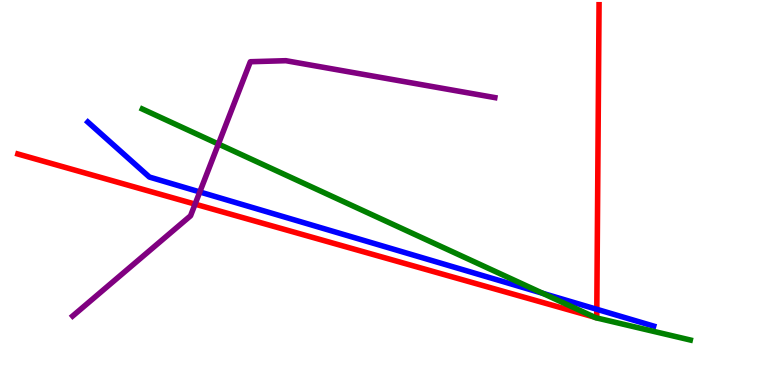[{'lines': ['blue', 'red'], 'intersections': [{'x': 7.7, 'y': 1.97}]}, {'lines': ['green', 'red'], 'intersections': [{'x': 7.67, 'y': 1.76}]}, {'lines': ['purple', 'red'], 'intersections': [{'x': 2.52, 'y': 4.7}]}, {'lines': ['blue', 'green'], 'intersections': [{'x': 7.0, 'y': 2.38}]}, {'lines': ['blue', 'purple'], 'intersections': [{'x': 2.58, 'y': 5.01}]}, {'lines': ['green', 'purple'], 'intersections': [{'x': 2.82, 'y': 6.26}]}]